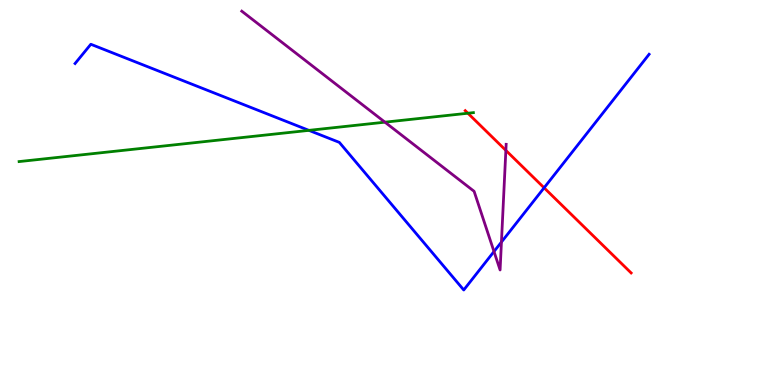[{'lines': ['blue', 'red'], 'intersections': [{'x': 7.02, 'y': 5.12}]}, {'lines': ['green', 'red'], 'intersections': [{'x': 6.04, 'y': 7.06}]}, {'lines': ['purple', 'red'], 'intersections': [{'x': 6.53, 'y': 6.09}]}, {'lines': ['blue', 'green'], 'intersections': [{'x': 3.99, 'y': 6.61}]}, {'lines': ['blue', 'purple'], 'intersections': [{'x': 6.37, 'y': 3.47}, {'x': 6.47, 'y': 3.71}]}, {'lines': ['green', 'purple'], 'intersections': [{'x': 4.97, 'y': 6.83}]}]